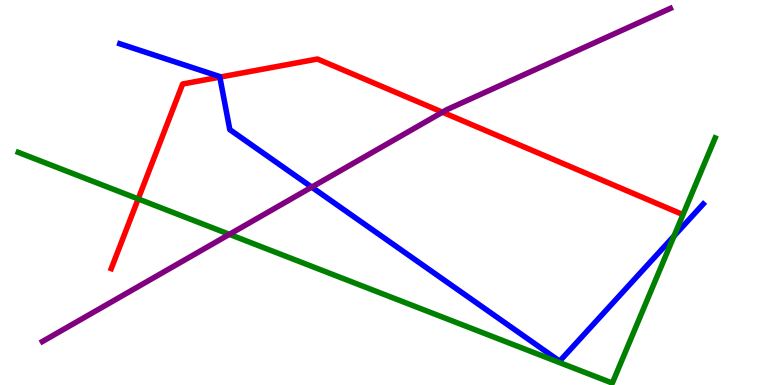[{'lines': ['blue', 'red'], 'intersections': [{'x': 2.84, 'y': 8.0}]}, {'lines': ['green', 'red'], 'intersections': [{'x': 1.78, 'y': 4.83}]}, {'lines': ['purple', 'red'], 'intersections': [{'x': 5.71, 'y': 7.09}]}, {'lines': ['blue', 'green'], 'intersections': [{'x': 8.7, 'y': 3.87}]}, {'lines': ['blue', 'purple'], 'intersections': [{'x': 4.02, 'y': 5.14}]}, {'lines': ['green', 'purple'], 'intersections': [{'x': 2.96, 'y': 3.91}]}]